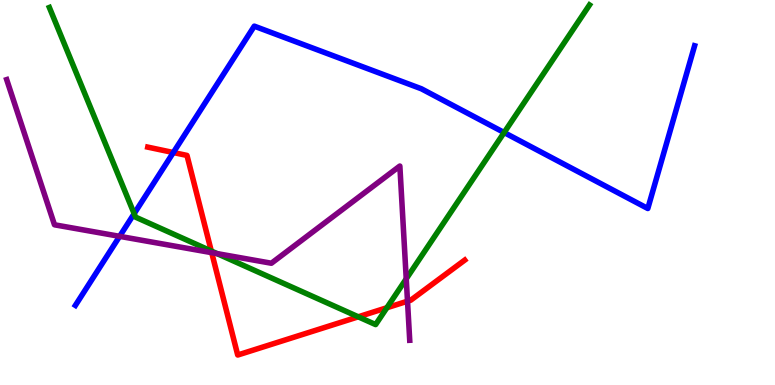[{'lines': ['blue', 'red'], 'intersections': [{'x': 2.24, 'y': 6.04}]}, {'lines': ['green', 'red'], 'intersections': [{'x': 2.73, 'y': 3.48}, {'x': 4.62, 'y': 1.77}, {'x': 4.99, 'y': 2.01}]}, {'lines': ['purple', 'red'], 'intersections': [{'x': 2.73, 'y': 3.44}, {'x': 5.26, 'y': 2.18}]}, {'lines': ['blue', 'green'], 'intersections': [{'x': 1.73, 'y': 4.45}, {'x': 6.5, 'y': 6.56}]}, {'lines': ['blue', 'purple'], 'intersections': [{'x': 1.54, 'y': 3.86}]}, {'lines': ['green', 'purple'], 'intersections': [{'x': 2.8, 'y': 3.41}, {'x': 5.24, 'y': 2.76}]}]